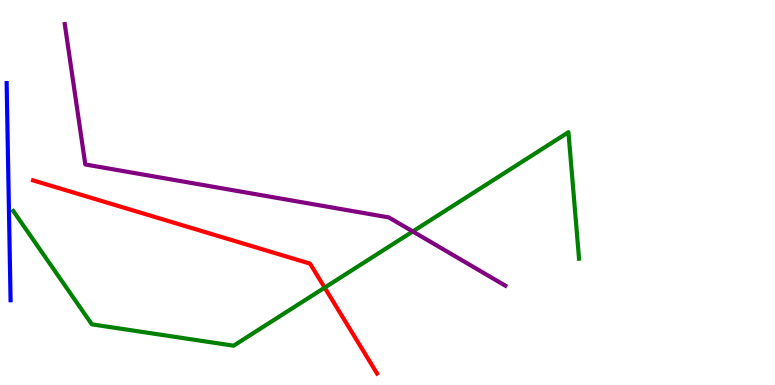[{'lines': ['blue', 'red'], 'intersections': []}, {'lines': ['green', 'red'], 'intersections': [{'x': 4.19, 'y': 2.53}]}, {'lines': ['purple', 'red'], 'intersections': []}, {'lines': ['blue', 'green'], 'intersections': []}, {'lines': ['blue', 'purple'], 'intersections': []}, {'lines': ['green', 'purple'], 'intersections': [{'x': 5.33, 'y': 3.99}]}]